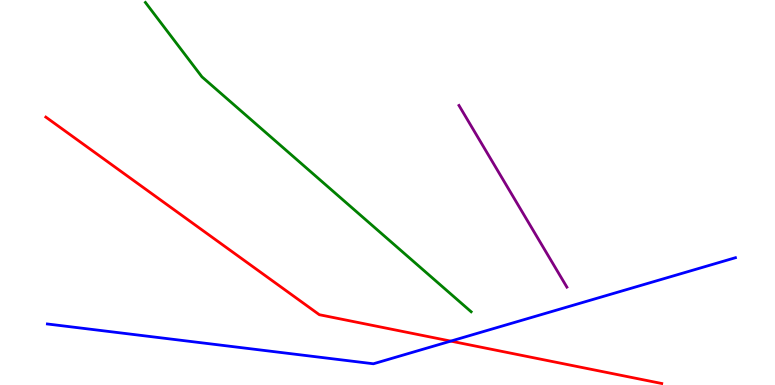[{'lines': ['blue', 'red'], 'intersections': [{'x': 5.82, 'y': 1.14}]}, {'lines': ['green', 'red'], 'intersections': []}, {'lines': ['purple', 'red'], 'intersections': []}, {'lines': ['blue', 'green'], 'intersections': []}, {'lines': ['blue', 'purple'], 'intersections': []}, {'lines': ['green', 'purple'], 'intersections': []}]